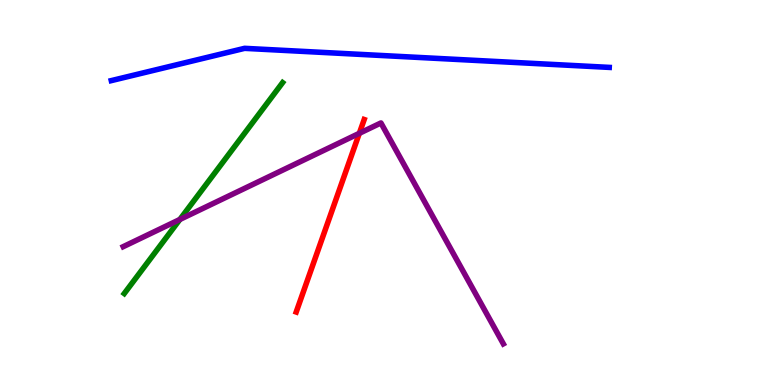[{'lines': ['blue', 'red'], 'intersections': []}, {'lines': ['green', 'red'], 'intersections': []}, {'lines': ['purple', 'red'], 'intersections': [{'x': 4.64, 'y': 6.54}]}, {'lines': ['blue', 'green'], 'intersections': []}, {'lines': ['blue', 'purple'], 'intersections': []}, {'lines': ['green', 'purple'], 'intersections': [{'x': 2.32, 'y': 4.3}]}]